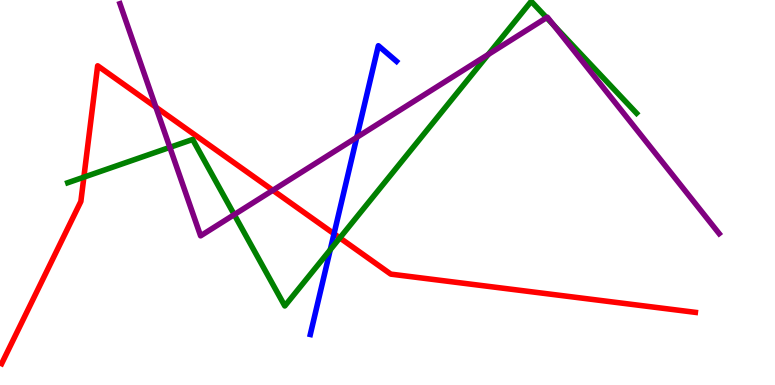[{'lines': ['blue', 'red'], 'intersections': [{'x': 4.31, 'y': 3.93}]}, {'lines': ['green', 'red'], 'intersections': [{'x': 1.08, 'y': 5.4}, {'x': 4.39, 'y': 3.82}]}, {'lines': ['purple', 'red'], 'intersections': [{'x': 2.01, 'y': 7.22}, {'x': 3.52, 'y': 5.06}]}, {'lines': ['blue', 'green'], 'intersections': [{'x': 4.26, 'y': 3.51}]}, {'lines': ['blue', 'purple'], 'intersections': [{'x': 4.6, 'y': 6.43}]}, {'lines': ['green', 'purple'], 'intersections': [{'x': 2.19, 'y': 6.17}, {'x': 3.02, 'y': 4.43}, {'x': 6.3, 'y': 8.59}, {'x': 7.05, 'y': 9.54}, {'x': 7.14, 'y': 9.34}]}]